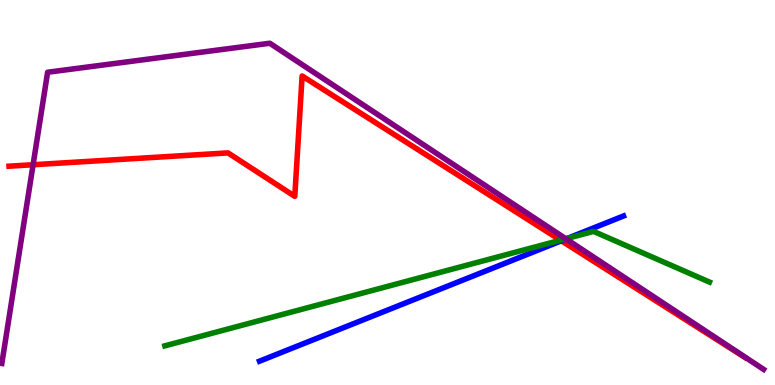[{'lines': ['blue', 'red'], 'intersections': [{'x': 7.24, 'y': 3.75}]}, {'lines': ['green', 'red'], 'intersections': [{'x': 7.23, 'y': 3.76}]}, {'lines': ['purple', 'red'], 'intersections': [{'x': 0.427, 'y': 5.72}]}, {'lines': ['blue', 'green'], 'intersections': [{'x': 7.32, 'y': 3.81}]}, {'lines': ['blue', 'purple'], 'intersections': [{'x': 7.3, 'y': 3.79}]}, {'lines': ['green', 'purple'], 'intersections': [{'x': 7.3, 'y': 3.8}]}]